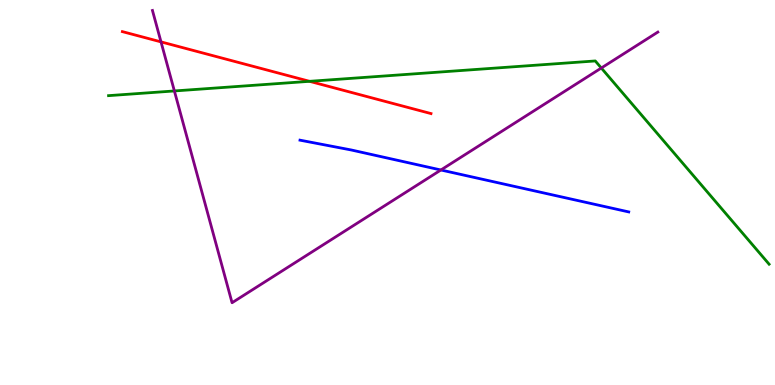[{'lines': ['blue', 'red'], 'intersections': []}, {'lines': ['green', 'red'], 'intersections': [{'x': 3.99, 'y': 7.89}]}, {'lines': ['purple', 'red'], 'intersections': [{'x': 2.08, 'y': 8.91}]}, {'lines': ['blue', 'green'], 'intersections': []}, {'lines': ['blue', 'purple'], 'intersections': [{'x': 5.69, 'y': 5.58}]}, {'lines': ['green', 'purple'], 'intersections': [{'x': 2.25, 'y': 7.64}, {'x': 7.76, 'y': 8.23}]}]